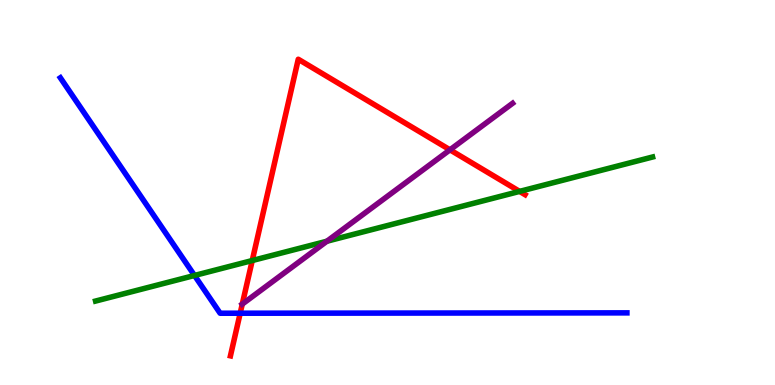[{'lines': ['blue', 'red'], 'intersections': [{'x': 3.1, 'y': 1.86}]}, {'lines': ['green', 'red'], 'intersections': [{'x': 3.25, 'y': 3.23}, {'x': 6.7, 'y': 5.03}]}, {'lines': ['purple', 'red'], 'intersections': [{'x': 3.13, 'y': 2.1}, {'x': 5.81, 'y': 6.11}]}, {'lines': ['blue', 'green'], 'intersections': [{'x': 2.51, 'y': 2.84}]}, {'lines': ['blue', 'purple'], 'intersections': []}, {'lines': ['green', 'purple'], 'intersections': [{'x': 4.22, 'y': 3.73}]}]